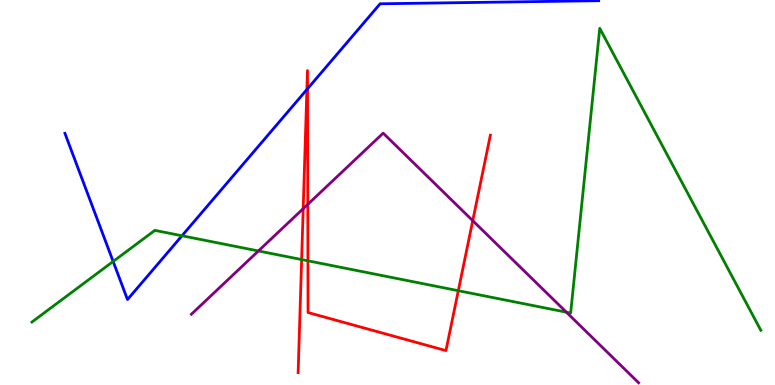[{'lines': ['blue', 'red'], 'intersections': [{'x': 3.96, 'y': 7.67}, {'x': 3.97, 'y': 7.69}]}, {'lines': ['green', 'red'], 'intersections': [{'x': 3.89, 'y': 3.26}, {'x': 3.97, 'y': 3.23}, {'x': 5.91, 'y': 2.45}]}, {'lines': ['purple', 'red'], 'intersections': [{'x': 3.91, 'y': 4.58}, {'x': 3.97, 'y': 4.69}, {'x': 6.1, 'y': 4.27}]}, {'lines': ['blue', 'green'], 'intersections': [{'x': 1.46, 'y': 3.21}, {'x': 2.35, 'y': 3.88}]}, {'lines': ['blue', 'purple'], 'intersections': []}, {'lines': ['green', 'purple'], 'intersections': [{'x': 3.33, 'y': 3.48}, {'x': 7.31, 'y': 1.89}]}]